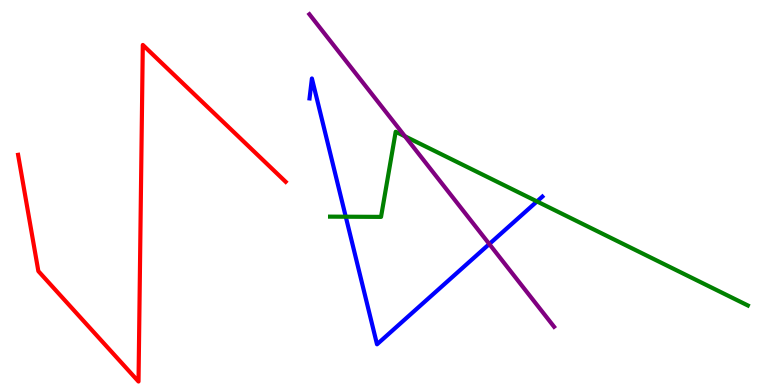[{'lines': ['blue', 'red'], 'intersections': []}, {'lines': ['green', 'red'], 'intersections': []}, {'lines': ['purple', 'red'], 'intersections': []}, {'lines': ['blue', 'green'], 'intersections': [{'x': 4.46, 'y': 4.37}, {'x': 6.93, 'y': 4.77}]}, {'lines': ['blue', 'purple'], 'intersections': [{'x': 6.31, 'y': 3.66}]}, {'lines': ['green', 'purple'], 'intersections': [{'x': 5.23, 'y': 6.46}]}]